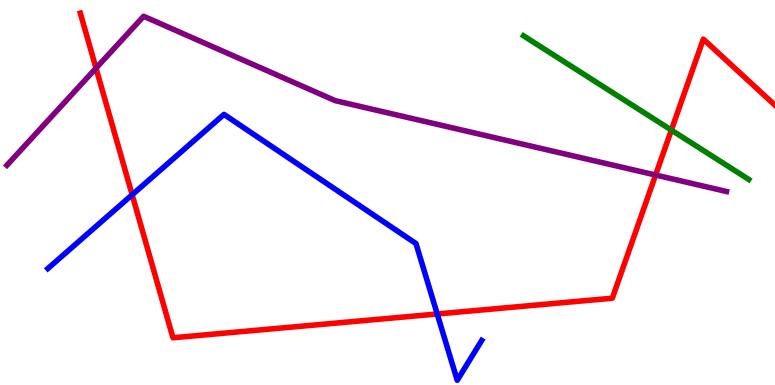[{'lines': ['blue', 'red'], 'intersections': [{'x': 1.71, 'y': 4.94}, {'x': 5.64, 'y': 1.84}]}, {'lines': ['green', 'red'], 'intersections': [{'x': 8.66, 'y': 6.62}]}, {'lines': ['purple', 'red'], 'intersections': [{'x': 1.24, 'y': 8.23}, {'x': 8.46, 'y': 5.45}]}, {'lines': ['blue', 'green'], 'intersections': []}, {'lines': ['blue', 'purple'], 'intersections': []}, {'lines': ['green', 'purple'], 'intersections': []}]